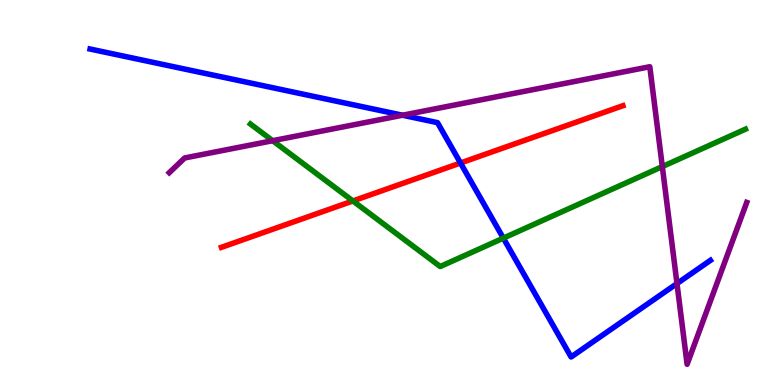[{'lines': ['blue', 'red'], 'intersections': [{'x': 5.94, 'y': 5.77}]}, {'lines': ['green', 'red'], 'intersections': [{'x': 4.55, 'y': 4.78}]}, {'lines': ['purple', 'red'], 'intersections': []}, {'lines': ['blue', 'green'], 'intersections': [{'x': 6.49, 'y': 3.81}]}, {'lines': ['blue', 'purple'], 'intersections': [{'x': 5.19, 'y': 7.01}, {'x': 8.74, 'y': 2.64}]}, {'lines': ['green', 'purple'], 'intersections': [{'x': 3.52, 'y': 6.35}, {'x': 8.55, 'y': 5.67}]}]